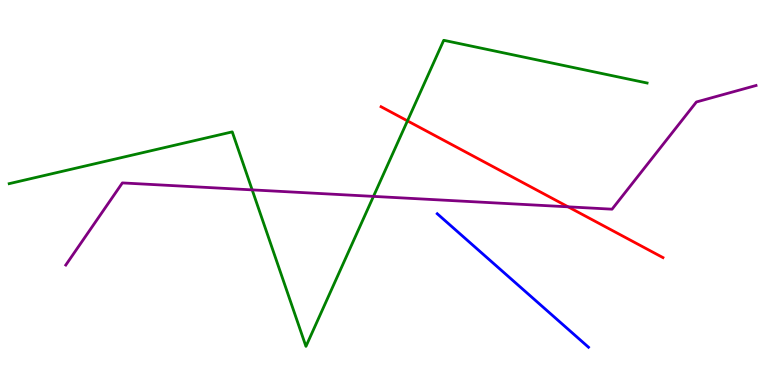[{'lines': ['blue', 'red'], 'intersections': []}, {'lines': ['green', 'red'], 'intersections': [{'x': 5.26, 'y': 6.86}]}, {'lines': ['purple', 'red'], 'intersections': [{'x': 7.33, 'y': 4.63}]}, {'lines': ['blue', 'green'], 'intersections': []}, {'lines': ['blue', 'purple'], 'intersections': []}, {'lines': ['green', 'purple'], 'intersections': [{'x': 3.25, 'y': 5.07}, {'x': 4.82, 'y': 4.9}]}]